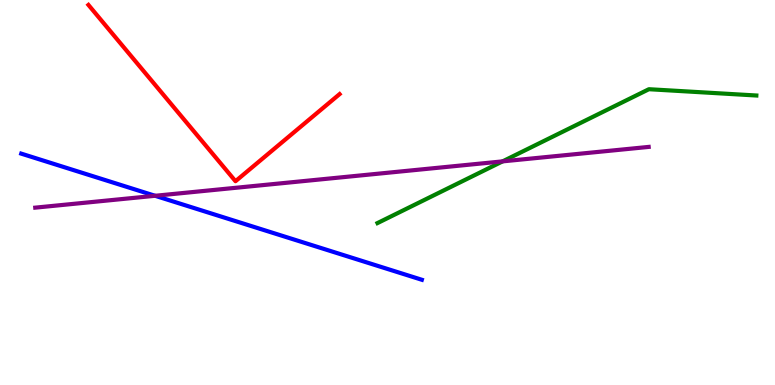[{'lines': ['blue', 'red'], 'intersections': []}, {'lines': ['green', 'red'], 'intersections': []}, {'lines': ['purple', 'red'], 'intersections': []}, {'lines': ['blue', 'green'], 'intersections': []}, {'lines': ['blue', 'purple'], 'intersections': [{'x': 2.0, 'y': 4.91}]}, {'lines': ['green', 'purple'], 'intersections': [{'x': 6.49, 'y': 5.81}]}]